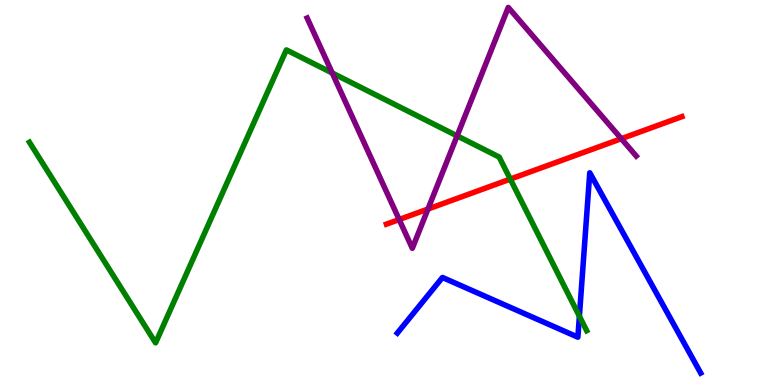[{'lines': ['blue', 'red'], 'intersections': []}, {'lines': ['green', 'red'], 'intersections': [{'x': 6.58, 'y': 5.35}]}, {'lines': ['purple', 'red'], 'intersections': [{'x': 5.15, 'y': 4.3}, {'x': 5.52, 'y': 4.57}, {'x': 8.02, 'y': 6.4}]}, {'lines': ['blue', 'green'], 'intersections': [{'x': 7.48, 'y': 1.79}]}, {'lines': ['blue', 'purple'], 'intersections': []}, {'lines': ['green', 'purple'], 'intersections': [{'x': 4.29, 'y': 8.1}, {'x': 5.9, 'y': 6.47}]}]